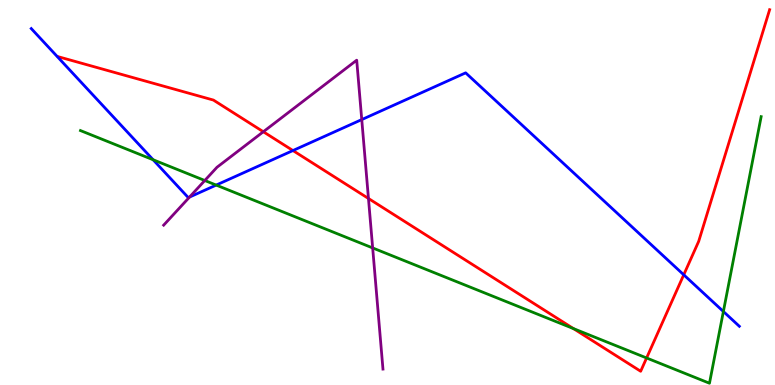[{'lines': ['blue', 'red'], 'intersections': [{'x': 3.78, 'y': 6.09}, {'x': 8.82, 'y': 2.86}]}, {'lines': ['green', 'red'], 'intersections': [{'x': 7.4, 'y': 1.47}, {'x': 8.34, 'y': 0.702}]}, {'lines': ['purple', 'red'], 'intersections': [{'x': 3.4, 'y': 6.58}, {'x': 4.75, 'y': 4.84}]}, {'lines': ['blue', 'green'], 'intersections': [{'x': 1.98, 'y': 5.85}, {'x': 2.79, 'y': 5.19}, {'x': 9.33, 'y': 1.91}]}, {'lines': ['blue', 'purple'], 'intersections': [{'x': 2.45, 'y': 4.88}, {'x': 4.67, 'y': 6.89}]}, {'lines': ['green', 'purple'], 'intersections': [{'x': 2.64, 'y': 5.31}, {'x': 4.81, 'y': 3.56}]}]